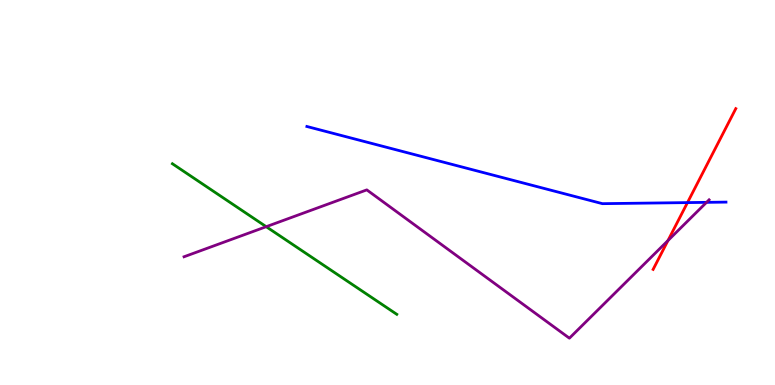[{'lines': ['blue', 'red'], 'intersections': [{'x': 8.87, 'y': 4.74}]}, {'lines': ['green', 'red'], 'intersections': []}, {'lines': ['purple', 'red'], 'intersections': [{'x': 8.62, 'y': 3.75}]}, {'lines': ['blue', 'green'], 'intersections': []}, {'lines': ['blue', 'purple'], 'intersections': [{'x': 9.12, 'y': 4.74}]}, {'lines': ['green', 'purple'], 'intersections': [{'x': 3.43, 'y': 4.11}]}]